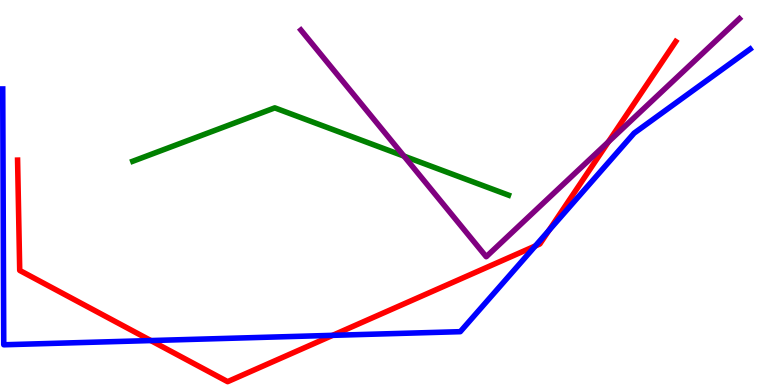[{'lines': ['blue', 'red'], 'intersections': [{'x': 1.95, 'y': 1.15}, {'x': 4.29, 'y': 1.29}, {'x': 6.91, 'y': 3.61}, {'x': 7.08, 'y': 4.01}]}, {'lines': ['green', 'red'], 'intersections': []}, {'lines': ['purple', 'red'], 'intersections': [{'x': 7.85, 'y': 6.31}]}, {'lines': ['blue', 'green'], 'intersections': []}, {'lines': ['blue', 'purple'], 'intersections': []}, {'lines': ['green', 'purple'], 'intersections': [{'x': 5.21, 'y': 5.95}]}]